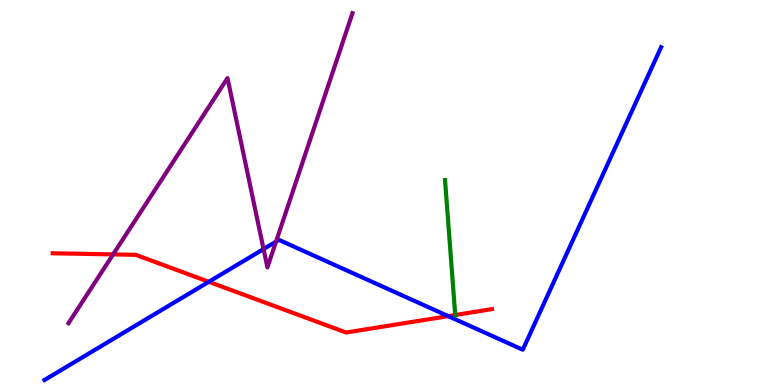[{'lines': ['blue', 'red'], 'intersections': [{'x': 2.69, 'y': 2.68}, {'x': 5.78, 'y': 1.79}]}, {'lines': ['green', 'red'], 'intersections': [{'x': 5.87, 'y': 1.82}]}, {'lines': ['purple', 'red'], 'intersections': [{'x': 1.46, 'y': 3.39}]}, {'lines': ['blue', 'green'], 'intersections': []}, {'lines': ['blue', 'purple'], 'intersections': [{'x': 3.4, 'y': 3.53}, {'x': 3.56, 'y': 3.72}]}, {'lines': ['green', 'purple'], 'intersections': []}]